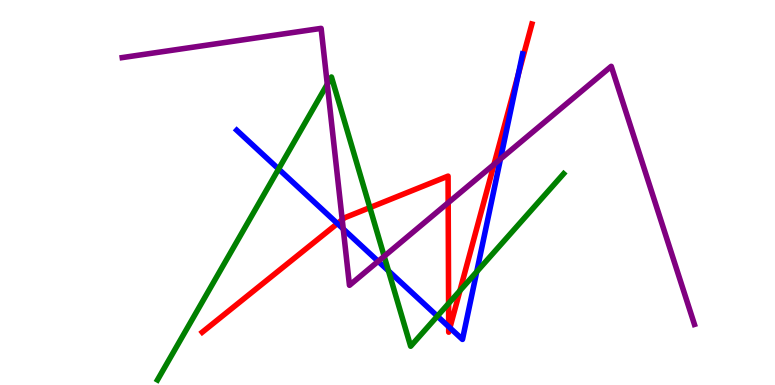[{'lines': ['blue', 'red'], 'intersections': [{'x': 4.35, 'y': 4.19}, {'x': 5.79, 'y': 1.52}, {'x': 5.81, 'y': 1.49}, {'x': 6.69, 'y': 8.07}]}, {'lines': ['green', 'red'], 'intersections': [{'x': 4.77, 'y': 4.61}, {'x': 5.79, 'y': 2.12}, {'x': 5.93, 'y': 2.45}]}, {'lines': ['purple', 'red'], 'intersections': [{'x': 4.42, 'y': 4.29}, {'x': 5.78, 'y': 4.73}, {'x': 6.37, 'y': 5.73}]}, {'lines': ['blue', 'green'], 'intersections': [{'x': 3.59, 'y': 5.61}, {'x': 5.01, 'y': 2.96}, {'x': 5.64, 'y': 1.79}, {'x': 6.15, 'y': 2.94}]}, {'lines': ['blue', 'purple'], 'intersections': [{'x': 4.43, 'y': 4.05}, {'x': 4.88, 'y': 3.21}, {'x': 6.46, 'y': 5.87}]}, {'lines': ['green', 'purple'], 'intersections': [{'x': 4.22, 'y': 7.81}, {'x': 4.96, 'y': 3.34}]}]